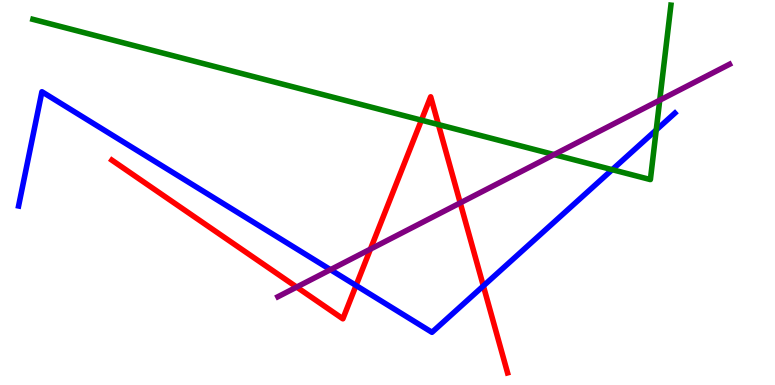[{'lines': ['blue', 'red'], 'intersections': [{'x': 4.59, 'y': 2.59}, {'x': 6.24, 'y': 2.57}]}, {'lines': ['green', 'red'], 'intersections': [{'x': 5.44, 'y': 6.88}, {'x': 5.66, 'y': 6.76}]}, {'lines': ['purple', 'red'], 'intersections': [{'x': 3.83, 'y': 2.54}, {'x': 4.78, 'y': 3.53}, {'x': 5.94, 'y': 4.73}]}, {'lines': ['blue', 'green'], 'intersections': [{'x': 7.9, 'y': 5.59}, {'x': 8.47, 'y': 6.62}]}, {'lines': ['blue', 'purple'], 'intersections': [{'x': 4.26, 'y': 3.0}]}, {'lines': ['green', 'purple'], 'intersections': [{'x': 7.15, 'y': 5.98}, {'x': 8.51, 'y': 7.4}]}]